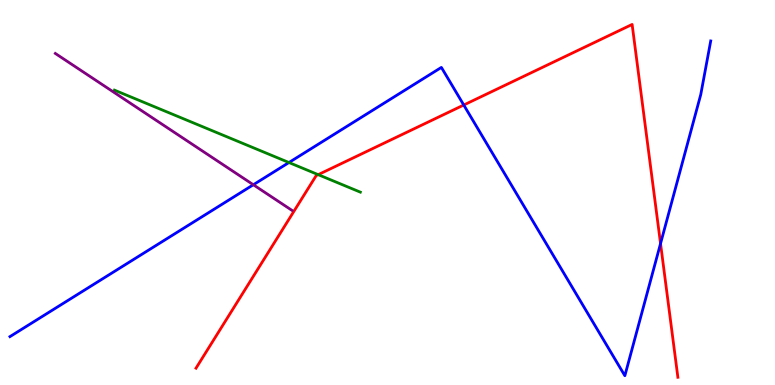[{'lines': ['blue', 'red'], 'intersections': [{'x': 5.98, 'y': 7.27}, {'x': 8.52, 'y': 3.67}]}, {'lines': ['green', 'red'], 'intersections': [{'x': 4.11, 'y': 5.46}]}, {'lines': ['purple', 'red'], 'intersections': []}, {'lines': ['blue', 'green'], 'intersections': [{'x': 3.73, 'y': 5.78}]}, {'lines': ['blue', 'purple'], 'intersections': [{'x': 3.27, 'y': 5.2}]}, {'lines': ['green', 'purple'], 'intersections': []}]